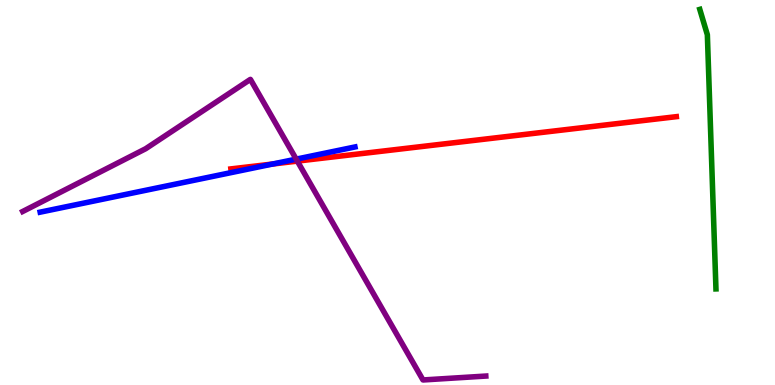[{'lines': ['blue', 'red'], 'intersections': [{'x': 3.52, 'y': 5.74}]}, {'lines': ['green', 'red'], 'intersections': []}, {'lines': ['purple', 'red'], 'intersections': [{'x': 3.84, 'y': 5.82}]}, {'lines': ['blue', 'green'], 'intersections': []}, {'lines': ['blue', 'purple'], 'intersections': [{'x': 3.82, 'y': 5.87}]}, {'lines': ['green', 'purple'], 'intersections': []}]